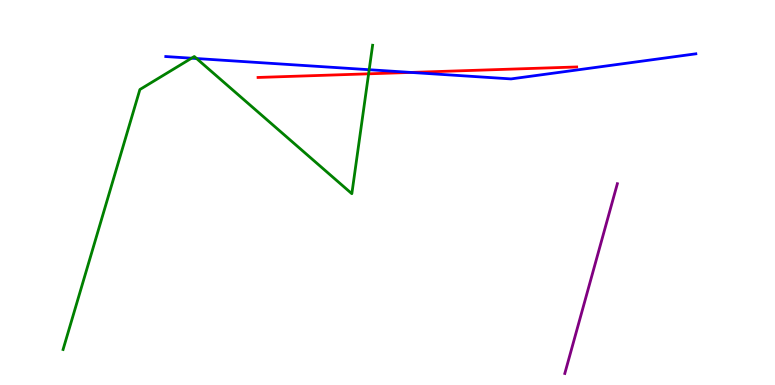[{'lines': ['blue', 'red'], 'intersections': [{'x': 5.3, 'y': 8.12}]}, {'lines': ['green', 'red'], 'intersections': [{'x': 4.76, 'y': 8.08}]}, {'lines': ['purple', 'red'], 'intersections': []}, {'lines': ['blue', 'green'], 'intersections': [{'x': 2.47, 'y': 8.49}, {'x': 2.54, 'y': 8.48}, {'x': 4.76, 'y': 8.19}]}, {'lines': ['blue', 'purple'], 'intersections': []}, {'lines': ['green', 'purple'], 'intersections': []}]